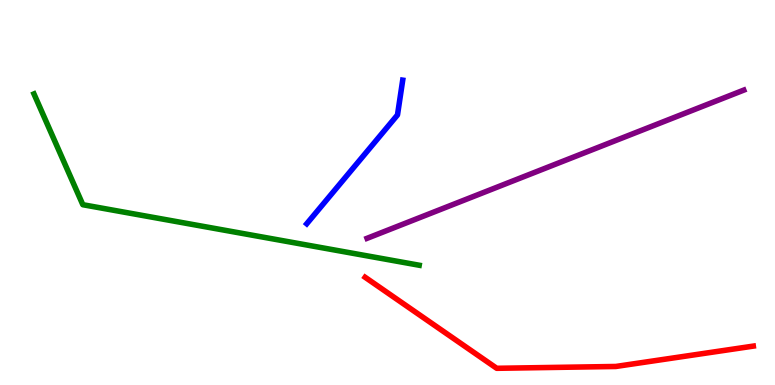[{'lines': ['blue', 'red'], 'intersections': []}, {'lines': ['green', 'red'], 'intersections': []}, {'lines': ['purple', 'red'], 'intersections': []}, {'lines': ['blue', 'green'], 'intersections': []}, {'lines': ['blue', 'purple'], 'intersections': []}, {'lines': ['green', 'purple'], 'intersections': []}]